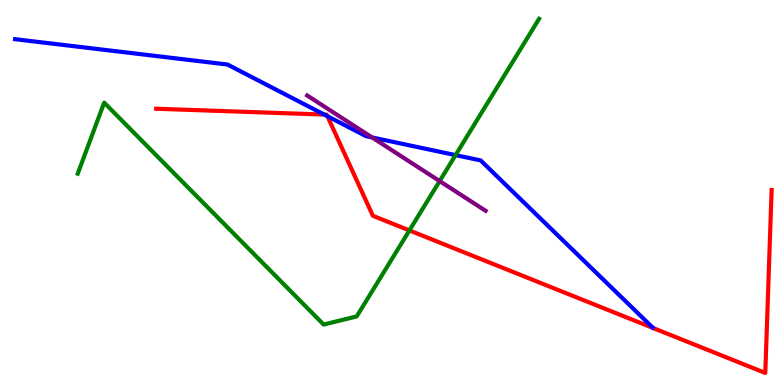[{'lines': ['blue', 'red'], 'intersections': [{'x': 4.18, 'y': 7.02}, {'x': 4.22, 'y': 6.98}]}, {'lines': ['green', 'red'], 'intersections': [{'x': 5.28, 'y': 4.01}]}, {'lines': ['purple', 'red'], 'intersections': []}, {'lines': ['blue', 'green'], 'intersections': [{'x': 5.88, 'y': 5.97}]}, {'lines': ['blue', 'purple'], 'intersections': [{'x': 4.8, 'y': 6.43}]}, {'lines': ['green', 'purple'], 'intersections': [{'x': 5.67, 'y': 5.3}]}]